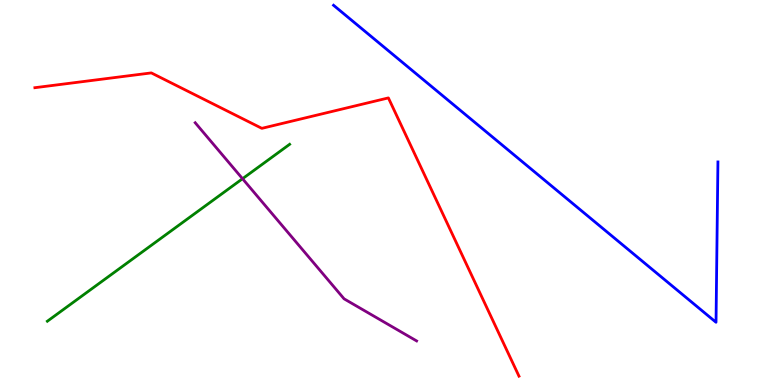[{'lines': ['blue', 'red'], 'intersections': []}, {'lines': ['green', 'red'], 'intersections': []}, {'lines': ['purple', 'red'], 'intersections': []}, {'lines': ['blue', 'green'], 'intersections': []}, {'lines': ['blue', 'purple'], 'intersections': []}, {'lines': ['green', 'purple'], 'intersections': [{'x': 3.13, 'y': 5.36}]}]